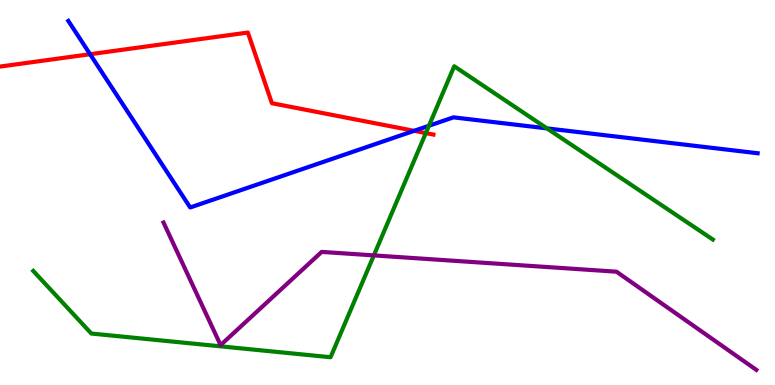[{'lines': ['blue', 'red'], 'intersections': [{'x': 1.16, 'y': 8.59}, {'x': 5.34, 'y': 6.6}]}, {'lines': ['green', 'red'], 'intersections': [{'x': 5.49, 'y': 6.54}]}, {'lines': ['purple', 'red'], 'intersections': []}, {'lines': ['blue', 'green'], 'intersections': [{'x': 5.53, 'y': 6.73}, {'x': 7.06, 'y': 6.67}]}, {'lines': ['blue', 'purple'], 'intersections': []}, {'lines': ['green', 'purple'], 'intersections': [{'x': 4.82, 'y': 3.37}]}]